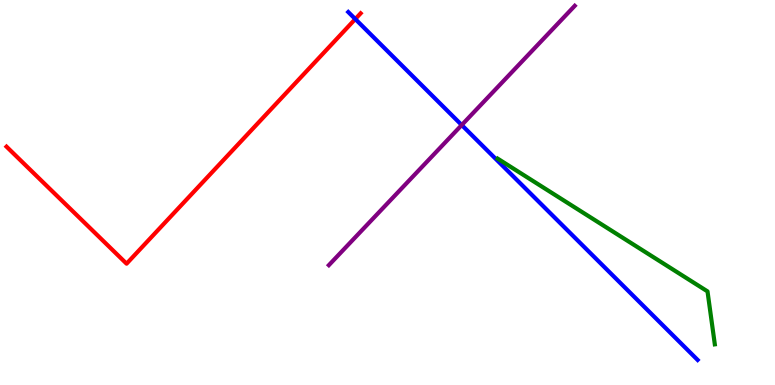[{'lines': ['blue', 'red'], 'intersections': [{'x': 4.58, 'y': 9.51}]}, {'lines': ['green', 'red'], 'intersections': []}, {'lines': ['purple', 'red'], 'intersections': []}, {'lines': ['blue', 'green'], 'intersections': []}, {'lines': ['blue', 'purple'], 'intersections': [{'x': 5.96, 'y': 6.75}]}, {'lines': ['green', 'purple'], 'intersections': []}]